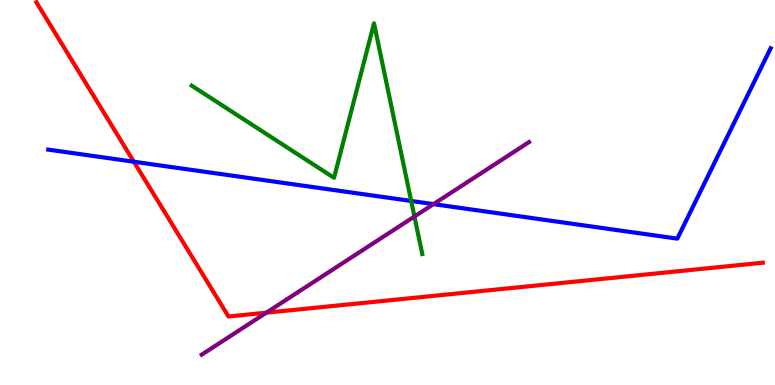[{'lines': ['blue', 'red'], 'intersections': [{'x': 1.73, 'y': 5.8}]}, {'lines': ['green', 'red'], 'intersections': []}, {'lines': ['purple', 'red'], 'intersections': [{'x': 3.44, 'y': 1.88}]}, {'lines': ['blue', 'green'], 'intersections': [{'x': 5.31, 'y': 4.78}]}, {'lines': ['blue', 'purple'], 'intersections': [{'x': 5.59, 'y': 4.7}]}, {'lines': ['green', 'purple'], 'intersections': [{'x': 5.35, 'y': 4.38}]}]